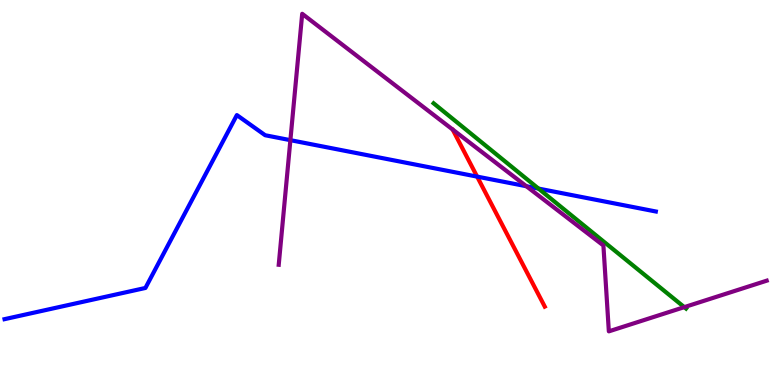[{'lines': ['blue', 'red'], 'intersections': [{'x': 6.16, 'y': 5.41}]}, {'lines': ['green', 'red'], 'intersections': []}, {'lines': ['purple', 'red'], 'intersections': []}, {'lines': ['blue', 'green'], 'intersections': [{'x': 6.95, 'y': 5.1}]}, {'lines': ['blue', 'purple'], 'intersections': [{'x': 3.75, 'y': 6.36}, {'x': 6.79, 'y': 5.16}]}, {'lines': ['green', 'purple'], 'intersections': [{'x': 8.83, 'y': 2.02}]}]